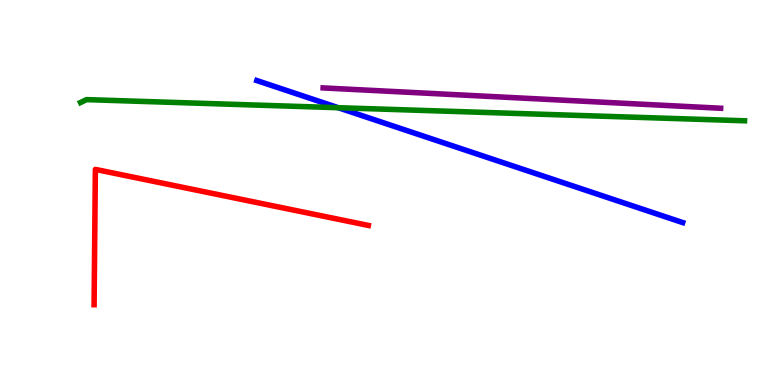[{'lines': ['blue', 'red'], 'intersections': []}, {'lines': ['green', 'red'], 'intersections': []}, {'lines': ['purple', 'red'], 'intersections': []}, {'lines': ['blue', 'green'], 'intersections': [{'x': 4.36, 'y': 7.2}]}, {'lines': ['blue', 'purple'], 'intersections': []}, {'lines': ['green', 'purple'], 'intersections': []}]